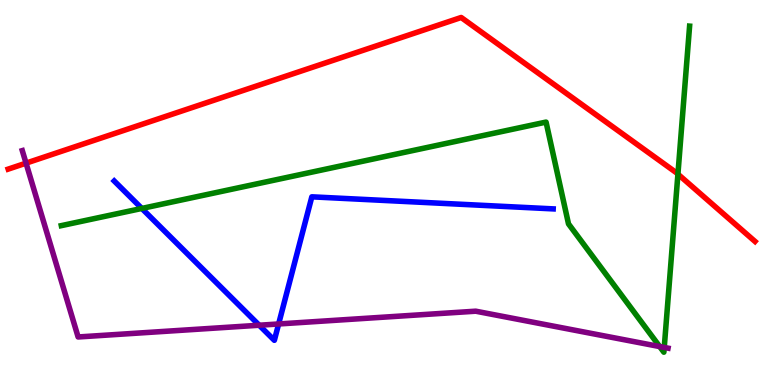[{'lines': ['blue', 'red'], 'intersections': []}, {'lines': ['green', 'red'], 'intersections': [{'x': 8.75, 'y': 5.48}]}, {'lines': ['purple', 'red'], 'intersections': [{'x': 0.336, 'y': 5.76}]}, {'lines': ['blue', 'green'], 'intersections': [{'x': 1.83, 'y': 4.59}]}, {'lines': ['blue', 'purple'], 'intersections': [{'x': 3.34, 'y': 1.55}, {'x': 3.6, 'y': 1.59}]}, {'lines': ['green', 'purple'], 'intersections': [{'x': 8.51, 'y': 0.999}, {'x': 8.57, 'y': 0.976}]}]